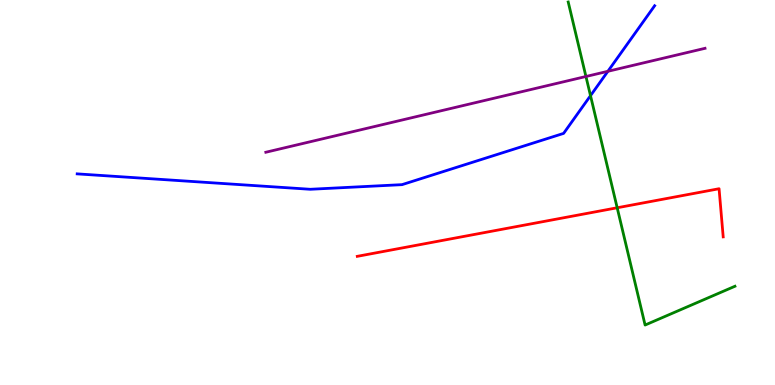[{'lines': ['blue', 'red'], 'intersections': []}, {'lines': ['green', 'red'], 'intersections': [{'x': 7.96, 'y': 4.6}]}, {'lines': ['purple', 'red'], 'intersections': []}, {'lines': ['blue', 'green'], 'intersections': [{'x': 7.62, 'y': 7.52}]}, {'lines': ['blue', 'purple'], 'intersections': [{'x': 7.84, 'y': 8.15}]}, {'lines': ['green', 'purple'], 'intersections': [{'x': 7.56, 'y': 8.01}]}]